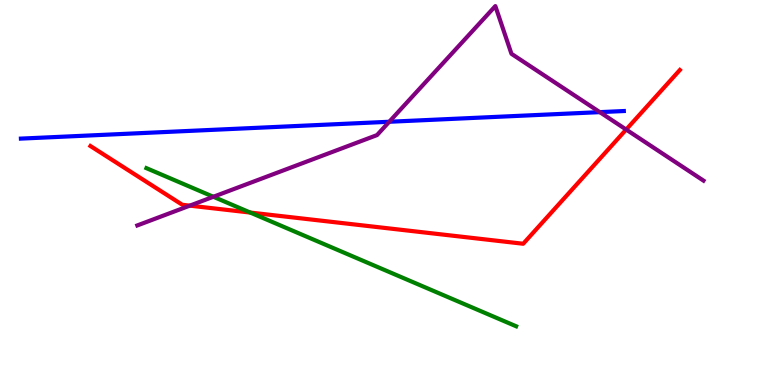[{'lines': ['blue', 'red'], 'intersections': []}, {'lines': ['green', 'red'], 'intersections': [{'x': 3.23, 'y': 4.48}]}, {'lines': ['purple', 'red'], 'intersections': [{'x': 2.45, 'y': 4.66}, {'x': 8.08, 'y': 6.63}]}, {'lines': ['blue', 'green'], 'intersections': []}, {'lines': ['blue', 'purple'], 'intersections': [{'x': 5.02, 'y': 6.84}, {'x': 7.74, 'y': 7.09}]}, {'lines': ['green', 'purple'], 'intersections': [{'x': 2.75, 'y': 4.89}]}]